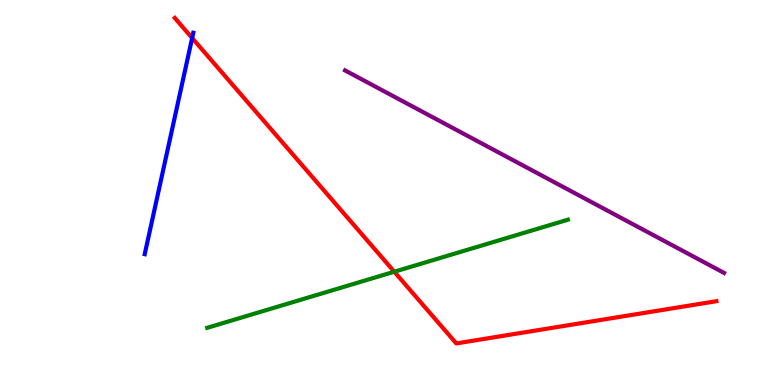[{'lines': ['blue', 'red'], 'intersections': [{'x': 2.48, 'y': 9.01}]}, {'lines': ['green', 'red'], 'intersections': [{'x': 5.09, 'y': 2.94}]}, {'lines': ['purple', 'red'], 'intersections': []}, {'lines': ['blue', 'green'], 'intersections': []}, {'lines': ['blue', 'purple'], 'intersections': []}, {'lines': ['green', 'purple'], 'intersections': []}]